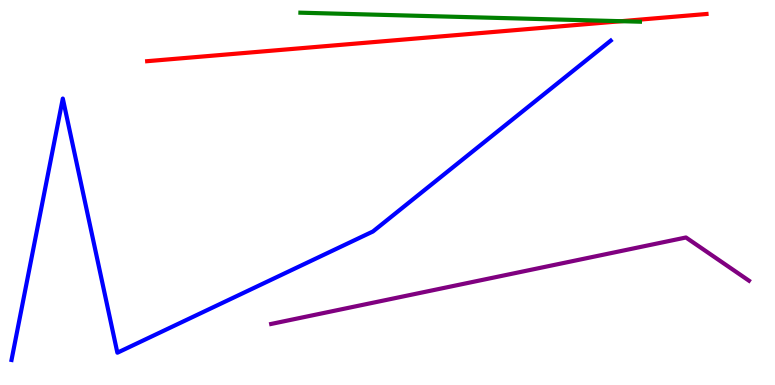[{'lines': ['blue', 'red'], 'intersections': []}, {'lines': ['green', 'red'], 'intersections': [{'x': 8.01, 'y': 9.45}]}, {'lines': ['purple', 'red'], 'intersections': []}, {'lines': ['blue', 'green'], 'intersections': []}, {'lines': ['blue', 'purple'], 'intersections': []}, {'lines': ['green', 'purple'], 'intersections': []}]